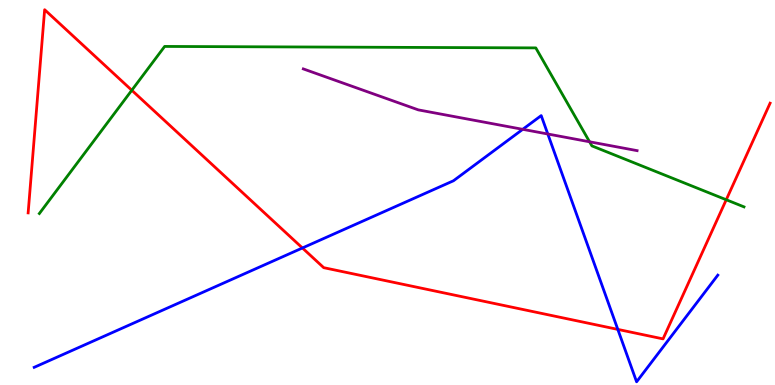[{'lines': ['blue', 'red'], 'intersections': [{'x': 3.9, 'y': 3.56}, {'x': 7.97, 'y': 1.44}]}, {'lines': ['green', 'red'], 'intersections': [{'x': 1.7, 'y': 7.66}, {'x': 9.37, 'y': 4.81}]}, {'lines': ['purple', 'red'], 'intersections': []}, {'lines': ['blue', 'green'], 'intersections': []}, {'lines': ['blue', 'purple'], 'intersections': [{'x': 6.74, 'y': 6.64}, {'x': 7.07, 'y': 6.52}]}, {'lines': ['green', 'purple'], 'intersections': [{'x': 7.61, 'y': 6.32}]}]